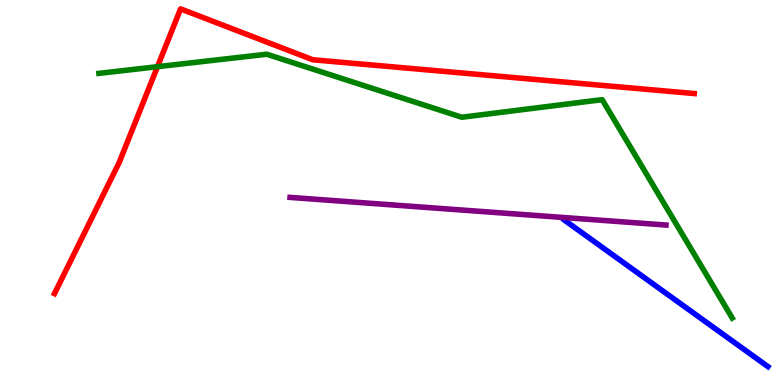[{'lines': ['blue', 'red'], 'intersections': []}, {'lines': ['green', 'red'], 'intersections': [{'x': 2.03, 'y': 8.27}]}, {'lines': ['purple', 'red'], 'intersections': []}, {'lines': ['blue', 'green'], 'intersections': []}, {'lines': ['blue', 'purple'], 'intersections': []}, {'lines': ['green', 'purple'], 'intersections': []}]